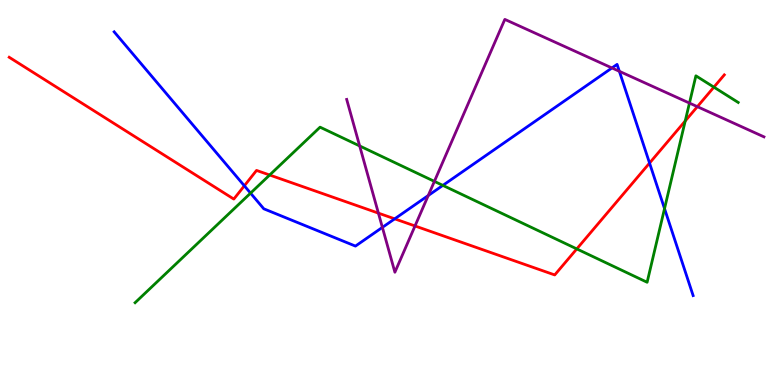[{'lines': ['blue', 'red'], 'intersections': [{'x': 3.15, 'y': 5.17}, {'x': 5.09, 'y': 4.32}, {'x': 8.38, 'y': 5.76}]}, {'lines': ['green', 'red'], 'intersections': [{'x': 3.48, 'y': 5.45}, {'x': 7.44, 'y': 3.53}, {'x': 8.84, 'y': 6.86}, {'x': 9.21, 'y': 7.74}]}, {'lines': ['purple', 'red'], 'intersections': [{'x': 4.88, 'y': 4.46}, {'x': 5.35, 'y': 4.13}, {'x': 9.0, 'y': 7.23}]}, {'lines': ['blue', 'green'], 'intersections': [{'x': 3.23, 'y': 4.98}, {'x': 5.71, 'y': 5.18}, {'x': 8.57, 'y': 4.58}]}, {'lines': ['blue', 'purple'], 'intersections': [{'x': 4.93, 'y': 4.09}, {'x': 5.53, 'y': 4.92}, {'x': 7.9, 'y': 8.24}, {'x': 7.99, 'y': 8.15}]}, {'lines': ['green', 'purple'], 'intersections': [{'x': 4.64, 'y': 6.21}, {'x': 5.61, 'y': 5.29}, {'x': 8.9, 'y': 7.32}]}]